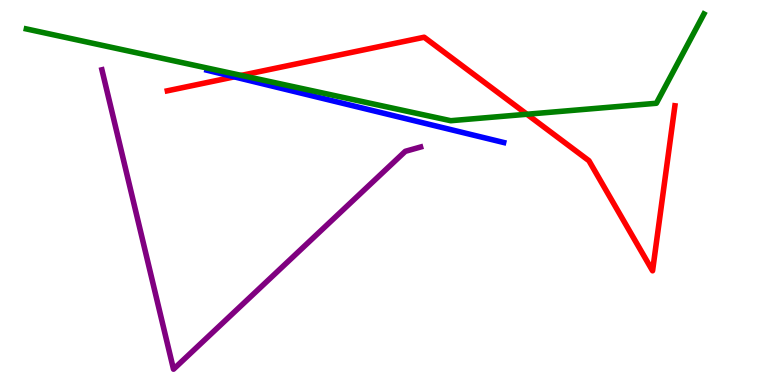[{'lines': ['blue', 'red'], 'intersections': [{'x': 3.02, 'y': 8.0}]}, {'lines': ['green', 'red'], 'intersections': [{'x': 3.11, 'y': 8.04}, {'x': 6.8, 'y': 7.03}]}, {'lines': ['purple', 'red'], 'intersections': []}, {'lines': ['blue', 'green'], 'intersections': []}, {'lines': ['blue', 'purple'], 'intersections': []}, {'lines': ['green', 'purple'], 'intersections': []}]